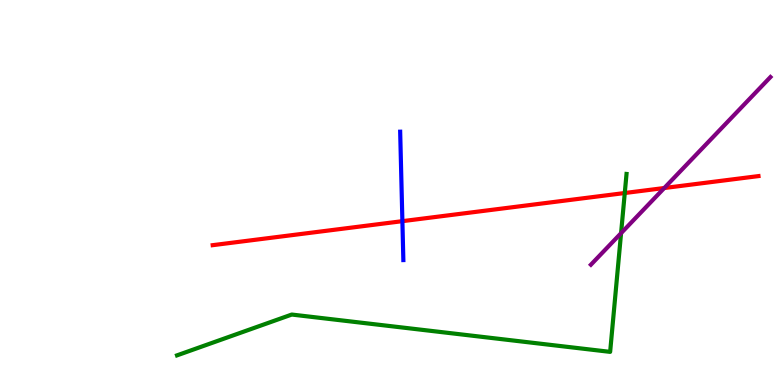[{'lines': ['blue', 'red'], 'intersections': [{'x': 5.19, 'y': 4.26}]}, {'lines': ['green', 'red'], 'intersections': [{'x': 8.06, 'y': 4.99}]}, {'lines': ['purple', 'red'], 'intersections': [{'x': 8.57, 'y': 5.12}]}, {'lines': ['blue', 'green'], 'intersections': []}, {'lines': ['blue', 'purple'], 'intersections': []}, {'lines': ['green', 'purple'], 'intersections': [{'x': 8.01, 'y': 3.94}]}]